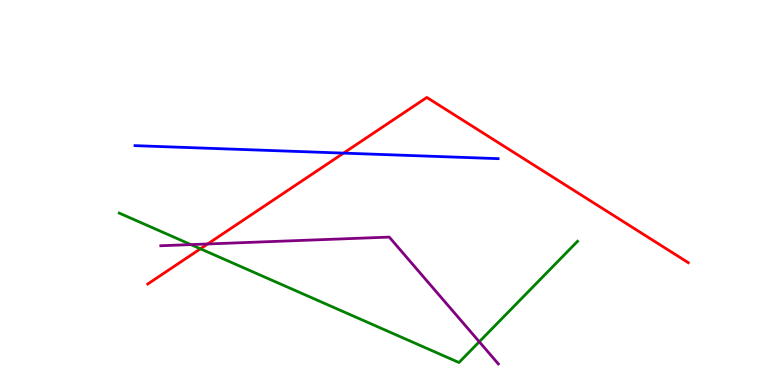[{'lines': ['blue', 'red'], 'intersections': [{'x': 4.43, 'y': 6.02}]}, {'lines': ['green', 'red'], 'intersections': [{'x': 2.59, 'y': 3.54}]}, {'lines': ['purple', 'red'], 'intersections': [{'x': 2.68, 'y': 3.66}]}, {'lines': ['blue', 'green'], 'intersections': []}, {'lines': ['blue', 'purple'], 'intersections': []}, {'lines': ['green', 'purple'], 'intersections': [{'x': 2.46, 'y': 3.65}, {'x': 6.18, 'y': 1.12}]}]